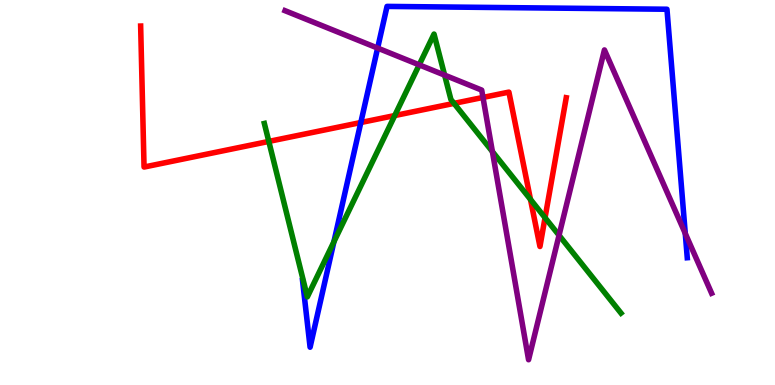[{'lines': ['blue', 'red'], 'intersections': [{'x': 4.66, 'y': 6.82}]}, {'lines': ['green', 'red'], 'intersections': [{'x': 3.47, 'y': 6.33}, {'x': 5.09, 'y': 7.0}, {'x': 5.86, 'y': 7.31}, {'x': 6.85, 'y': 4.82}, {'x': 7.03, 'y': 4.34}]}, {'lines': ['purple', 'red'], 'intersections': [{'x': 6.23, 'y': 7.47}]}, {'lines': ['blue', 'green'], 'intersections': [{'x': 4.31, 'y': 3.72}]}, {'lines': ['blue', 'purple'], 'intersections': [{'x': 4.87, 'y': 8.75}, {'x': 8.84, 'y': 3.94}]}, {'lines': ['green', 'purple'], 'intersections': [{'x': 5.41, 'y': 8.32}, {'x': 5.74, 'y': 8.05}, {'x': 6.35, 'y': 6.06}, {'x': 7.21, 'y': 3.89}]}]